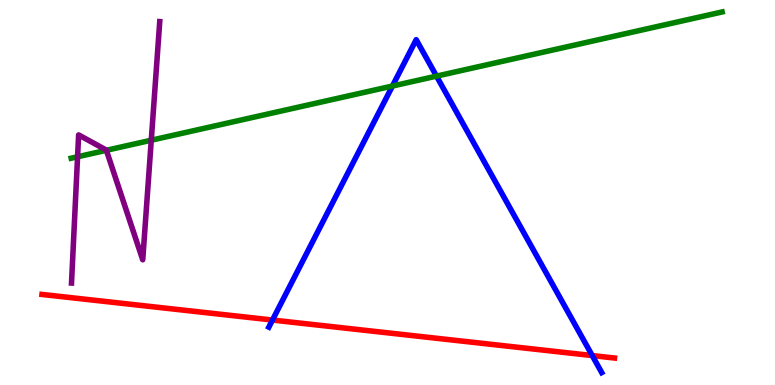[{'lines': ['blue', 'red'], 'intersections': [{'x': 3.52, 'y': 1.69}, {'x': 7.64, 'y': 0.765}]}, {'lines': ['green', 'red'], 'intersections': []}, {'lines': ['purple', 'red'], 'intersections': []}, {'lines': ['blue', 'green'], 'intersections': [{'x': 5.06, 'y': 7.77}, {'x': 5.63, 'y': 8.02}]}, {'lines': ['blue', 'purple'], 'intersections': []}, {'lines': ['green', 'purple'], 'intersections': [{'x': 1.0, 'y': 5.93}, {'x': 1.37, 'y': 6.1}, {'x': 1.95, 'y': 6.36}]}]